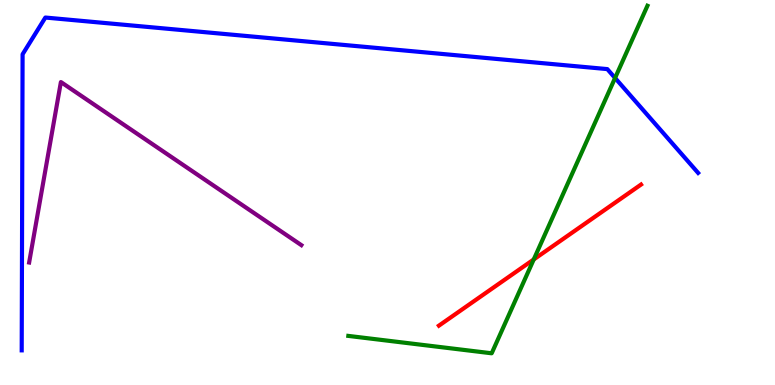[{'lines': ['blue', 'red'], 'intersections': []}, {'lines': ['green', 'red'], 'intersections': [{'x': 6.89, 'y': 3.26}]}, {'lines': ['purple', 'red'], 'intersections': []}, {'lines': ['blue', 'green'], 'intersections': [{'x': 7.94, 'y': 7.97}]}, {'lines': ['blue', 'purple'], 'intersections': []}, {'lines': ['green', 'purple'], 'intersections': []}]